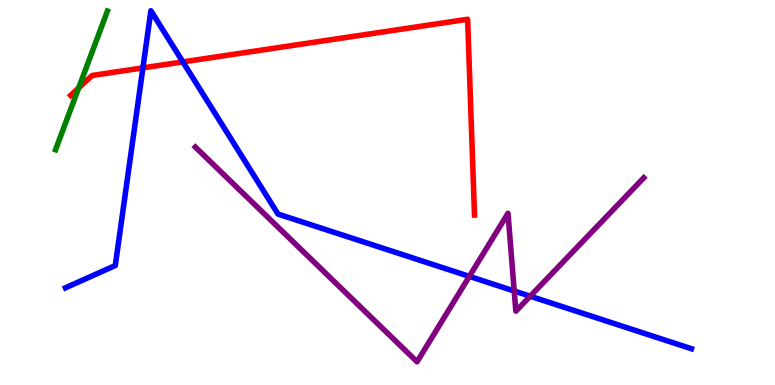[{'lines': ['blue', 'red'], 'intersections': [{'x': 1.84, 'y': 8.24}, {'x': 2.36, 'y': 8.39}]}, {'lines': ['green', 'red'], 'intersections': [{'x': 1.01, 'y': 7.72}]}, {'lines': ['purple', 'red'], 'intersections': []}, {'lines': ['blue', 'green'], 'intersections': []}, {'lines': ['blue', 'purple'], 'intersections': [{'x': 6.06, 'y': 2.82}, {'x': 6.64, 'y': 2.44}, {'x': 6.84, 'y': 2.31}]}, {'lines': ['green', 'purple'], 'intersections': []}]